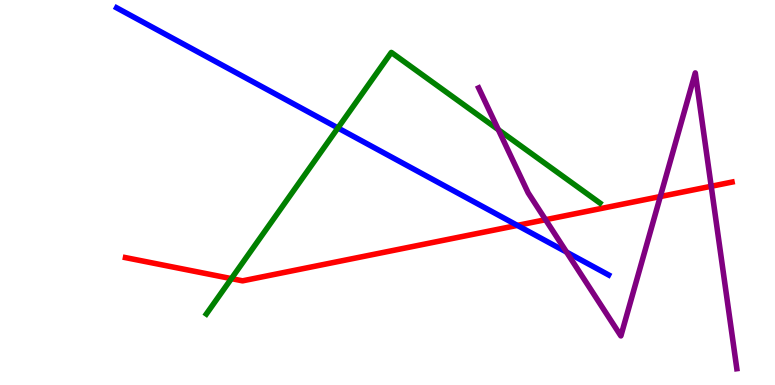[{'lines': ['blue', 'red'], 'intersections': [{'x': 6.68, 'y': 4.15}]}, {'lines': ['green', 'red'], 'intersections': [{'x': 2.99, 'y': 2.76}]}, {'lines': ['purple', 'red'], 'intersections': [{'x': 7.04, 'y': 4.29}, {'x': 8.52, 'y': 4.89}, {'x': 9.18, 'y': 5.16}]}, {'lines': ['blue', 'green'], 'intersections': [{'x': 4.36, 'y': 6.68}]}, {'lines': ['blue', 'purple'], 'intersections': [{'x': 7.31, 'y': 3.45}]}, {'lines': ['green', 'purple'], 'intersections': [{'x': 6.43, 'y': 6.63}]}]